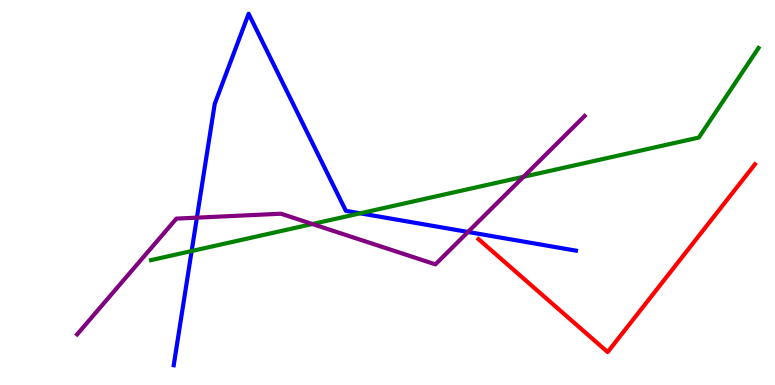[{'lines': ['blue', 'red'], 'intersections': []}, {'lines': ['green', 'red'], 'intersections': []}, {'lines': ['purple', 'red'], 'intersections': []}, {'lines': ['blue', 'green'], 'intersections': [{'x': 2.47, 'y': 3.48}, {'x': 4.65, 'y': 4.46}]}, {'lines': ['blue', 'purple'], 'intersections': [{'x': 2.54, 'y': 4.35}, {'x': 6.04, 'y': 3.97}]}, {'lines': ['green', 'purple'], 'intersections': [{'x': 4.03, 'y': 4.18}, {'x': 6.75, 'y': 5.41}]}]